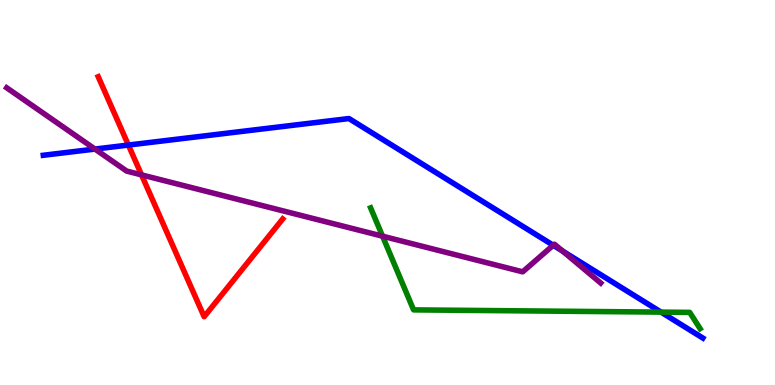[{'lines': ['blue', 'red'], 'intersections': [{'x': 1.66, 'y': 6.23}]}, {'lines': ['green', 'red'], 'intersections': []}, {'lines': ['purple', 'red'], 'intersections': [{'x': 1.83, 'y': 5.46}]}, {'lines': ['blue', 'green'], 'intersections': [{'x': 8.53, 'y': 1.89}]}, {'lines': ['blue', 'purple'], 'intersections': [{'x': 1.23, 'y': 6.13}, {'x': 7.14, 'y': 3.63}, {'x': 7.26, 'y': 3.48}]}, {'lines': ['green', 'purple'], 'intersections': [{'x': 4.94, 'y': 3.87}]}]